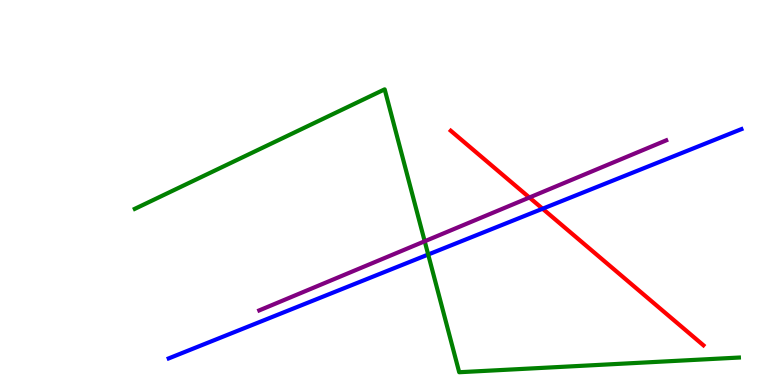[{'lines': ['blue', 'red'], 'intersections': [{'x': 7.0, 'y': 4.58}]}, {'lines': ['green', 'red'], 'intersections': []}, {'lines': ['purple', 'red'], 'intersections': [{'x': 6.83, 'y': 4.87}]}, {'lines': ['blue', 'green'], 'intersections': [{'x': 5.53, 'y': 3.39}]}, {'lines': ['blue', 'purple'], 'intersections': []}, {'lines': ['green', 'purple'], 'intersections': [{'x': 5.48, 'y': 3.73}]}]